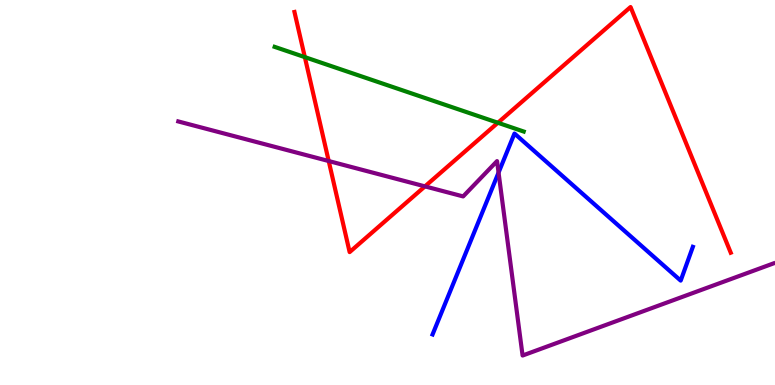[{'lines': ['blue', 'red'], 'intersections': []}, {'lines': ['green', 'red'], 'intersections': [{'x': 3.93, 'y': 8.52}, {'x': 6.42, 'y': 6.81}]}, {'lines': ['purple', 'red'], 'intersections': [{'x': 4.24, 'y': 5.82}, {'x': 5.48, 'y': 5.16}]}, {'lines': ['blue', 'green'], 'intersections': []}, {'lines': ['blue', 'purple'], 'intersections': [{'x': 6.43, 'y': 5.52}]}, {'lines': ['green', 'purple'], 'intersections': []}]